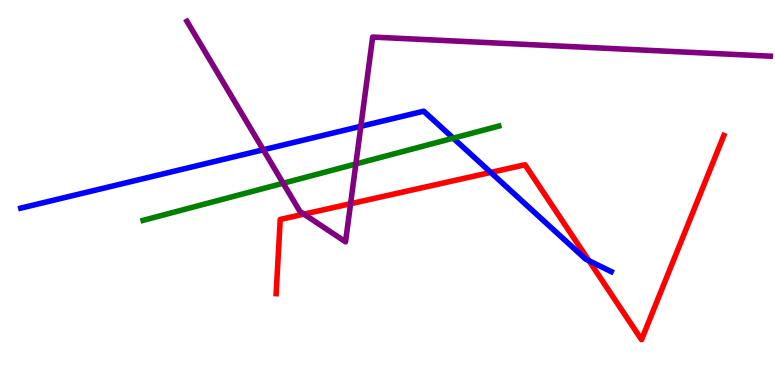[{'lines': ['blue', 'red'], 'intersections': [{'x': 6.33, 'y': 5.52}, {'x': 7.6, 'y': 3.23}]}, {'lines': ['green', 'red'], 'intersections': []}, {'lines': ['purple', 'red'], 'intersections': [{'x': 3.92, 'y': 4.44}, {'x': 4.52, 'y': 4.71}]}, {'lines': ['blue', 'green'], 'intersections': [{'x': 5.85, 'y': 6.41}]}, {'lines': ['blue', 'purple'], 'intersections': [{'x': 3.4, 'y': 6.11}, {'x': 4.66, 'y': 6.72}]}, {'lines': ['green', 'purple'], 'intersections': [{'x': 3.65, 'y': 5.24}, {'x': 4.59, 'y': 5.74}]}]